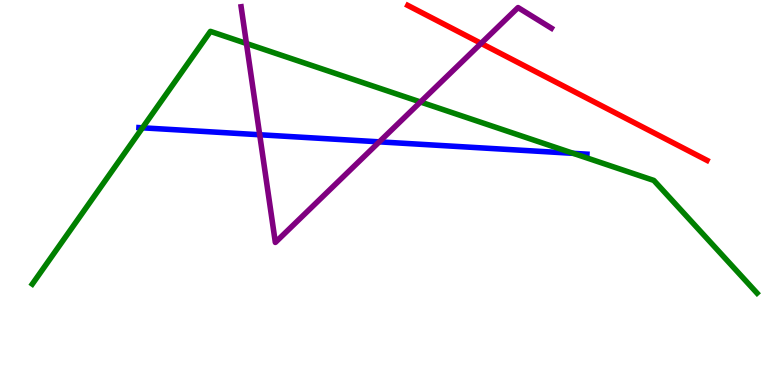[{'lines': ['blue', 'red'], 'intersections': []}, {'lines': ['green', 'red'], 'intersections': []}, {'lines': ['purple', 'red'], 'intersections': [{'x': 6.21, 'y': 8.87}]}, {'lines': ['blue', 'green'], 'intersections': [{'x': 1.84, 'y': 6.68}, {'x': 7.4, 'y': 6.02}]}, {'lines': ['blue', 'purple'], 'intersections': [{'x': 3.35, 'y': 6.5}, {'x': 4.89, 'y': 6.32}]}, {'lines': ['green', 'purple'], 'intersections': [{'x': 3.18, 'y': 8.87}, {'x': 5.43, 'y': 7.35}]}]